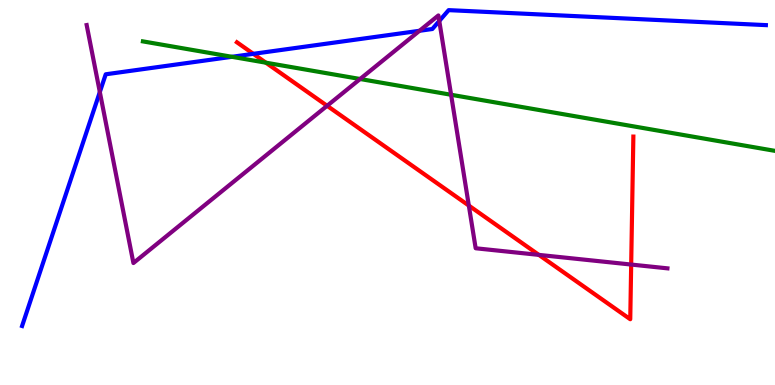[{'lines': ['blue', 'red'], 'intersections': [{'x': 3.27, 'y': 8.6}]}, {'lines': ['green', 'red'], 'intersections': [{'x': 3.43, 'y': 8.37}]}, {'lines': ['purple', 'red'], 'intersections': [{'x': 4.22, 'y': 7.25}, {'x': 6.05, 'y': 4.66}, {'x': 6.95, 'y': 3.38}, {'x': 8.14, 'y': 3.13}]}, {'lines': ['blue', 'green'], 'intersections': [{'x': 2.99, 'y': 8.52}]}, {'lines': ['blue', 'purple'], 'intersections': [{'x': 1.29, 'y': 7.61}, {'x': 5.41, 'y': 9.2}, {'x': 5.67, 'y': 9.46}]}, {'lines': ['green', 'purple'], 'intersections': [{'x': 4.65, 'y': 7.95}, {'x': 5.82, 'y': 7.54}]}]